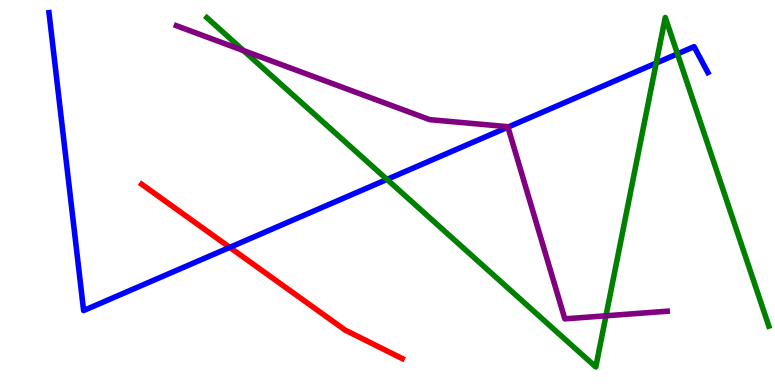[{'lines': ['blue', 'red'], 'intersections': [{'x': 2.96, 'y': 3.57}]}, {'lines': ['green', 'red'], 'intersections': []}, {'lines': ['purple', 'red'], 'intersections': []}, {'lines': ['blue', 'green'], 'intersections': [{'x': 4.99, 'y': 5.34}, {'x': 8.47, 'y': 8.36}, {'x': 8.74, 'y': 8.6}]}, {'lines': ['blue', 'purple'], 'intersections': [{'x': 6.55, 'y': 6.7}]}, {'lines': ['green', 'purple'], 'intersections': [{'x': 3.14, 'y': 8.69}, {'x': 7.82, 'y': 1.8}]}]